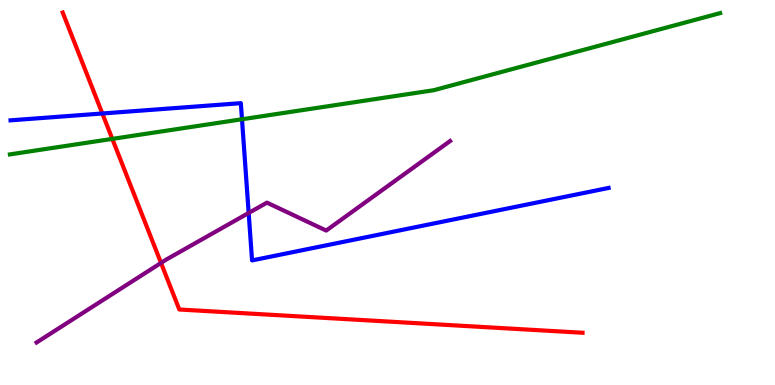[{'lines': ['blue', 'red'], 'intersections': [{'x': 1.32, 'y': 7.05}]}, {'lines': ['green', 'red'], 'intersections': [{'x': 1.45, 'y': 6.39}]}, {'lines': ['purple', 'red'], 'intersections': [{'x': 2.08, 'y': 3.17}]}, {'lines': ['blue', 'green'], 'intersections': [{'x': 3.12, 'y': 6.9}]}, {'lines': ['blue', 'purple'], 'intersections': [{'x': 3.21, 'y': 4.47}]}, {'lines': ['green', 'purple'], 'intersections': []}]